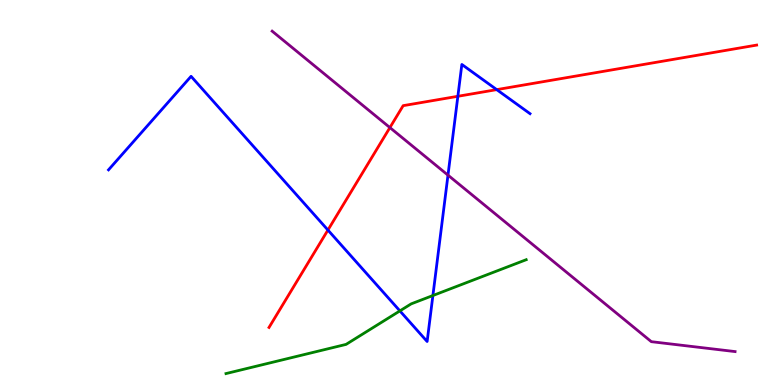[{'lines': ['blue', 'red'], 'intersections': [{'x': 4.23, 'y': 4.02}, {'x': 5.91, 'y': 7.5}, {'x': 6.41, 'y': 7.67}]}, {'lines': ['green', 'red'], 'intersections': []}, {'lines': ['purple', 'red'], 'intersections': [{'x': 5.03, 'y': 6.69}]}, {'lines': ['blue', 'green'], 'intersections': [{'x': 5.16, 'y': 1.92}, {'x': 5.59, 'y': 2.32}]}, {'lines': ['blue', 'purple'], 'intersections': [{'x': 5.78, 'y': 5.45}]}, {'lines': ['green', 'purple'], 'intersections': []}]